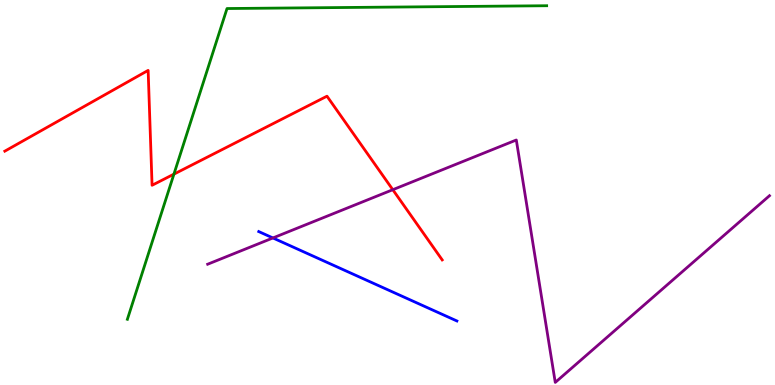[{'lines': ['blue', 'red'], 'intersections': []}, {'lines': ['green', 'red'], 'intersections': [{'x': 2.24, 'y': 5.48}]}, {'lines': ['purple', 'red'], 'intersections': [{'x': 5.07, 'y': 5.07}]}, {'lines': ['blue', 'green'], 'intersections': []}, {'lines': ['blue', 'purple'], 'intersections': [{'x': 3.52, 'y': 3.82}]}, {'lines': ['green', 'purple'], 'intersections': []}]